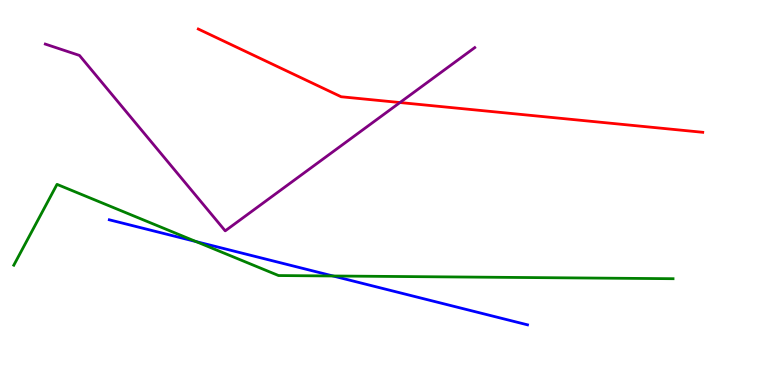[{'lines': ['blue', 'red'], 'intersections': []}, {'lines': ['green', 'red'], 'intersections': []}, {'lines': ['purple', 'red'], 'intersections': [{'x': 5.16, 'y': 7.34}]}, {'lines': ['blue', 'green'], 'intersections': [{'x': 2.53, 'y': 3.73}, {'x': 4.3, 'y': 2.83}]}, {'lines': ['blue', 'purple'], 'intersections': []}, {'lines': ['green', 'purple'], 'intersections': []}]